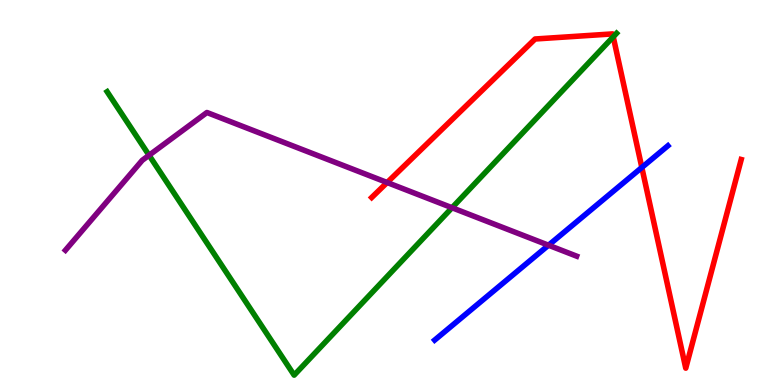[{'lines': ['blue', 'red'], 'intersections': [{'x': 8.28, 'y': 5.65}]}, {'lines': ['green', 'red'], 'intersections': [{'x': 7.91, 'y': 9.04}]}, {'lines': ['purple', 'red'], 'intersections': [{'x': 5.0, 'y': 5.26}]}, {'lines': ['blue', 'green'], 'intersections': []}, {'lines': ['blue', 'purple'], 'intersections': [{'x': 7.08, 'y': 3.63}]}, {'lines': ['green', 'purple'], 'intersections': [{'x': 1.92, 'y': 5.97}, {'x': 5.83, 'y': 4.6}]}]